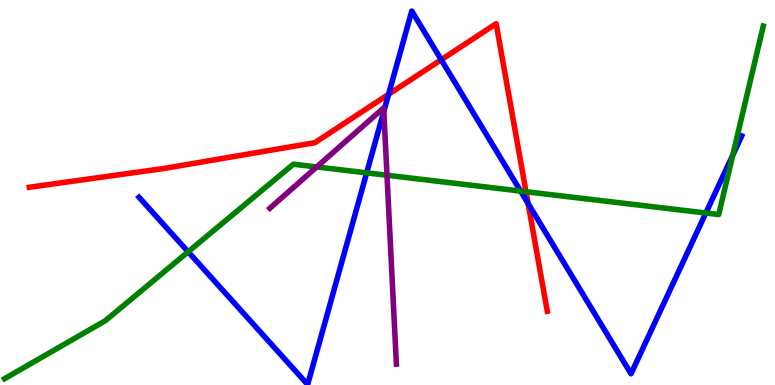[{'lines': ['blue', 'red'], 'intersections': [{'x': 5.01, 'y': 7.55}, {'x': 5.69, 'y': 8.45}, {'x': 6.81, 'y': 4.71}]}, {'lines': ['green', 'red'], 'intersections': [{'x': 6.79, 'y': 5.02}]}, {'lines': ['purple', 'red'], 'intersections': []}, {'lines': ['blue', 'green'], 'intersections': [{'x': 2.43, 'y': 3.46}, {'x': 4.73, 'y': 5.51}, {'x': 6.72, 'y': 5.04}, {'x': 9.11, 'y': 4.47}, {'x': 9.45, 'y': 5.97}]}, {'lines': ['blue', 'purple'], 'intersections': [{'x': 4.95, 'y': 7.11}]}, {'lines': ['green', 'purple'], 'intersections': [{'x': 4.09, 'y': 5.66}, {'x': 4.99, 'y': 5.45}]}]